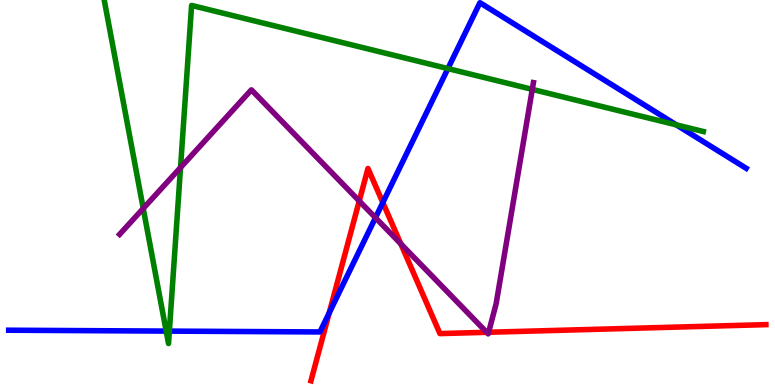[{'lines': ['blue', 'red'], 'intersections': [{'x': 4.25, 'y': 1.87}, {'x': 4.94, 'y': 4.74}]}, {'lines': ['green', 'red'], 'intersections': []}, {'lines': ['purple', 'red'], 'intersections': [{'x': 4.64, 'y': 4.78}, {'x': 5.17, 'y': 3.67}, {'x': 6.28, 'y': 1.37}, {'x': 6.31, 'y': 1.37}]}, {'lines': ['blue', 'green'], 'intersections': [{'x': 2.14, 'y': 1.4}, {'x': 2.19, 'y': 1.4}, {'x': 5.78, 'y': 8.22}, {'x': 8.73, 'y': 6.76}]}, {'lines': ['blue', 'purple'], 'intersections': [{'x': 4.84, 'y': 4.35}]}, {'lines': ['green', 'purple'], 'intersections': [{'x': 1.85, 'y': 4.59}, {'x': 2.33, 'y': 5.65}, {'x': 6.87, 'y': 7.68}]}]